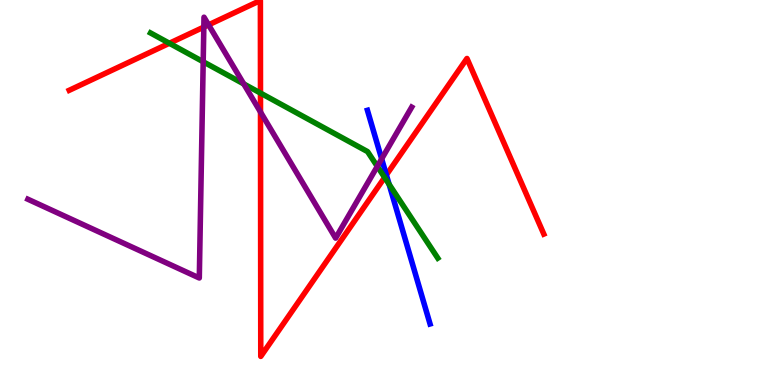[{'lines': ['blue', 'red'], 'intersections': [{'x': 4.99, 'y': 5.46}]}, {'lines': ['green', 'red'], 'intersections': [{'x': 2.19, 'y': 8.88}, {'x': 3.36, 'y': 7.58}, {'x': 4.96, 'y': 5.39}]}, {'lines': ['purple', 'red'], 'intersections': [{'x': 2.63, 'y': 9.3}, {'x': 2.69, 'y': 9.35}, {'x': 3.36, 'y': 7.09}]}, {'lines': ['blue', 'green'], 'intersections': [{'x': 5.02, 'y': 5.21}]}, {'lines': ['blue', 'purple'], 'intersections': [{'x': 4.92, 'y': 5.87}]}, {'lines': ['green', 'purple'], 'intersections': [{'x': 2.62, 'y': 8.4}, {'x': 3.15, 'y': 7.82}, {'x': 4.87, 'y': 5.68}]}]